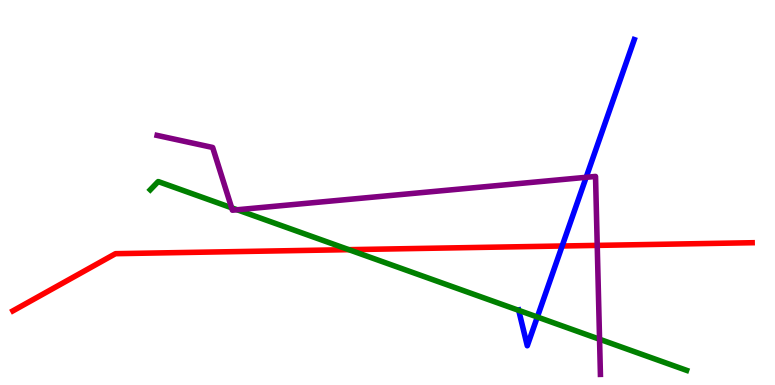[{'lines': ['blue', 'red'], 'intersections': [{'x': 7.25, 'y': 3.61}]}, {'lines': ['green', 'red'], 'intersections': [{'x': 4.5, 'y': 3.52}]}, {'lines': ['purple', 'red'], 'intersections': [{'x': 7.71, 'y': 3.63}]}, {'lines': ['blue', 'green'], 'intersections': [{'x': 6.69, 'y': 1.94}, {'x': 6.93, 'y': 1.77}]}, {'lines': ['blue', 'purple'], 'intersections': [{'x': 7.56, 'y': 5.39}]}, {'lines': ['green', 'purple'], 'intersections': [{'x': 2.99, 'y': 4.6}, {'x': 3.06, 'y': 4.55}, {'x': 7.74, 'y': 1.19}]}]